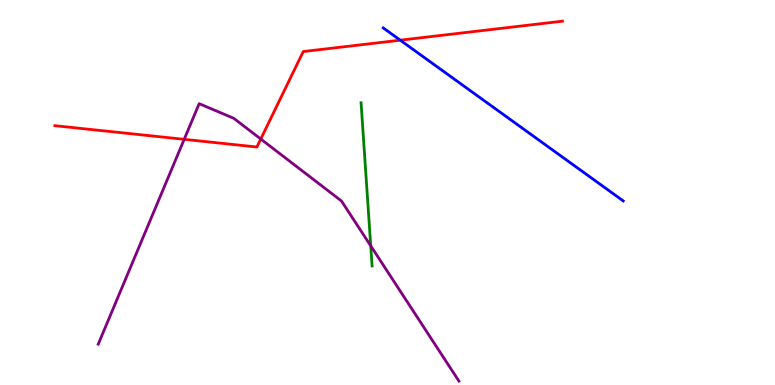[{'lines': ['blue', 'red'], 'intersections': [{'x': 5.16, 'y': 8.96}]}, {'lines': ['green', 'red'], 'intersections': []}, {'lines': ['purple', 'red'], 'intersections': [{'x': 2.38, 'y': 6.38}, {'x': 3.36, 'y': 6.39}]}, {'lines': ['blue', 'green'], 'intersections': []}, {'lines': ['blue', 'purple'], 'intersections': []}, {'lines': ['green', 'purple'], 'intersections': [{'x': 4.78, 'y': 3.61}]}]